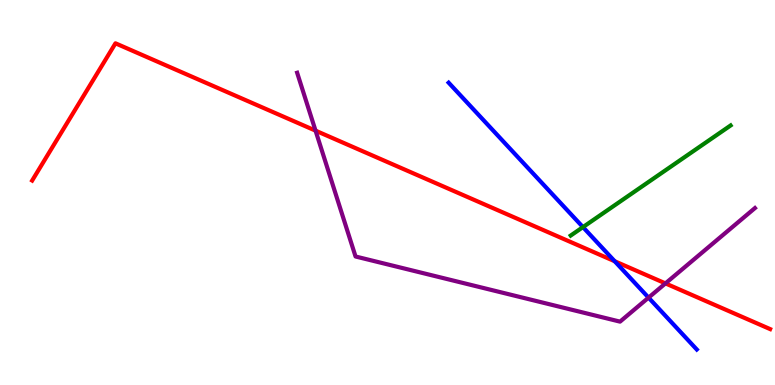[{'lines': ['blue', 'red'], 'intersections': [{'x': 7.93, 'y': 3.21}]}, {'lines': ['green', 'red'], 'intersections': []}, {'lines': ['purple', 'red'], 'intersections': [{'x': 4.07, 'y': 6.61}, {'x': 8.59, 'y': 2.64}]}, {'lines': ['blue', 'green'], 'intersections': [{'x': 7.52, 'y': 4.1}]}, {'lines': ['blue', 'purple'], 'intersections': [{'x': 8.37, 'y': 2.27}]}, {'lines': ['green', 'purple'], 'intersections': []}]